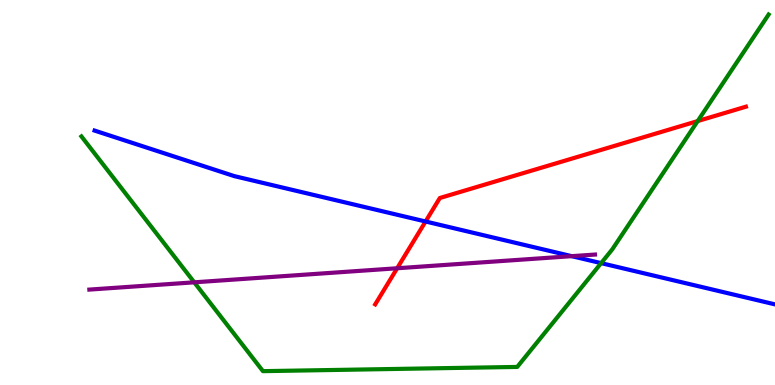[{'lines': ['blue', 'red'], 'intersections': [{'x': 5.49, 'y': 4.25}]}, {'lines': ['green', 'red'], 'intersections': [{'x': 9.0, 'y': 6.86}]}, {'lines': ['purple', 'red'], 'intersections': [{'x': 5.12, 'y': 3.03}]}, {'lines': ['blue', 'green'], 'intersections': [{'x': 7.76, 'y': 3.17}]}, {'lines': ['blue', 'purple'], 'intersections': [{'x': 7.38, 'y': 3.35}]}, {'lines': ['green', 'purple'], 'intersections': [{'x': 2.51, 'y': 2.67}]}]